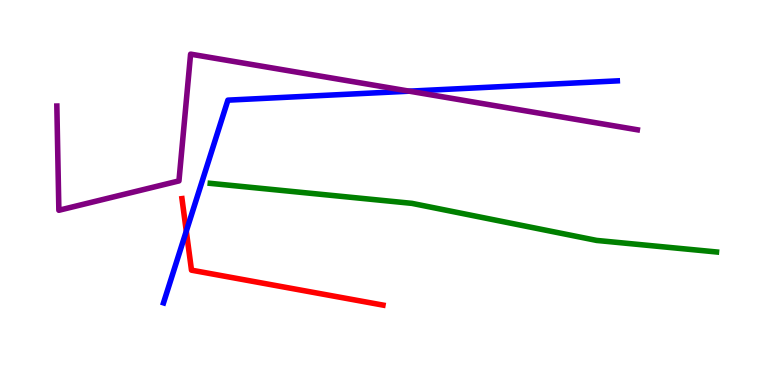[{'lines': ['blue', 'red'], 'intersections': [{'x': 2.4, 'y': 4.0}]}, {'lines': ['green', 'red'], 'intersections': []}, {'lines': ['purple', 'red'], 'intersections': []}, {'lines': ['blue', 'green'], 'intersections': []}, {'lines': ['blue', 'purple'], 'intersections': [{'x': 5.28, 'y': 7.63}]}, {'lines': ['green', 'purple'], 'intersections': []}]